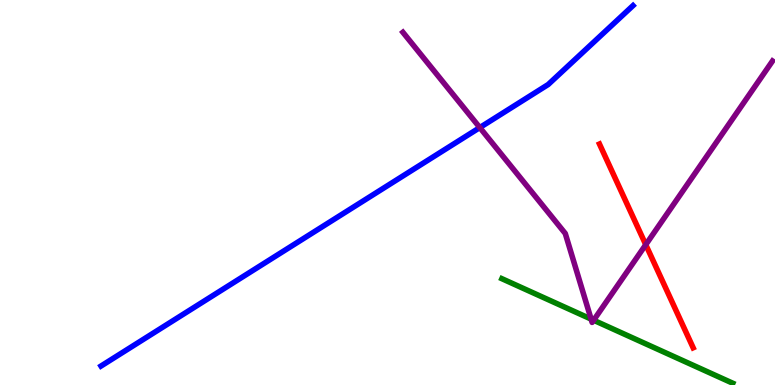[{'lines': ['blue', 'red'], 'intersections': []}, {'lines': ['green', 'red'], 'intersections': []}, {'lines': ['purple', 'red'], 'intersections': [{'x': 8.33, 'y': 3.64}]}, {'lines': ['blue', 'green'], 'intersections': []}, {'lines': ['blue', 'purple'], 'intersections': [{'x': 6.19, 'y': 6.69}]}, {'lines': ['green', 'purple'], 'intersections': [{'x': 7.63, 'y': 1.71}, {'x': 7.66, 'y': 1.68}]}]